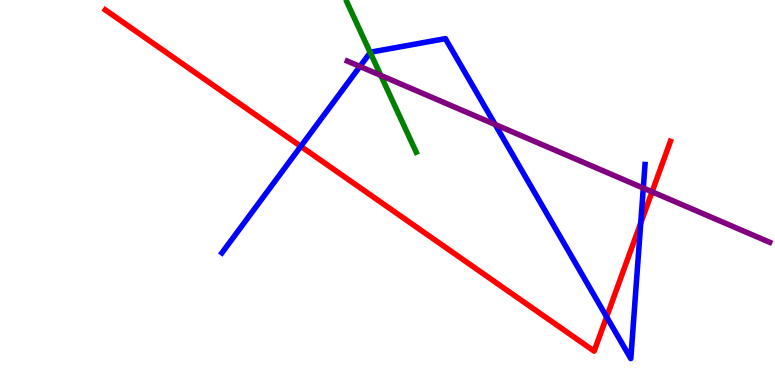[{'lines': ['blue', 'red'], 'intersections': [{'x': 3.88, 'y': 6.2}, {'x': 7.83, 'y': 1.77}, {'x': 8.27, 'y': 4.21}]}, {'lines': ['green', 'red'], 'intersections': []}, {'lines': ['purple', 'red'], 'intersections': [{'x': 8.41, 'y': 5.02}]}, {'lines': ['blue', 'green'], 'intersections': [{'x': 4.78, 'y': 8.63}]}, {'lines': ['blue', 'purple'], 'intersections': [{'x': 4.64, 'y': 8.27}, {'x': 6.39, 'y': 6.77}, {'x': 8.3, 'y': 5.12}]}, {'lines': ['green', 'purple'], 'intersections': [{'x': 4.91, 'y': 8.04}]}]